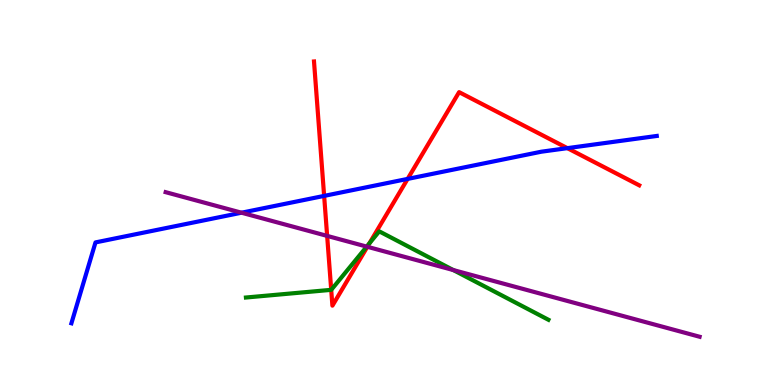[{'lines': ['blue', 'red'], 'intersections': [{'x': 4.18, 'y': 4.91}, {'x': 5.26, 'y': 5.35}, {'x': 7.32, 'y': 6.15}]}, {'lines': ['green', 'red'], 'intersections': [{'x': 4.27, 'y': 2.47}, {'x': 4.77, 'y': 3.68}]}, {'lines': ['purple', 'red'], 'intersections': [{'x': 4.22, 'y': 3.87}, {'x': 4.74, 'y': 3.59}]}, {'lines': ['blue', 'green'], 'intersections': []}, {'lines': ['blue', 'purple'], 'intersections': [{'x': 3.12, 'y': 4.48}]}, {'lines': ['green', 'purple'], 'intersections': [{'x': 4.73, 'y': 3.59}, {'x': 5.85, 'y': 2.99}]}]